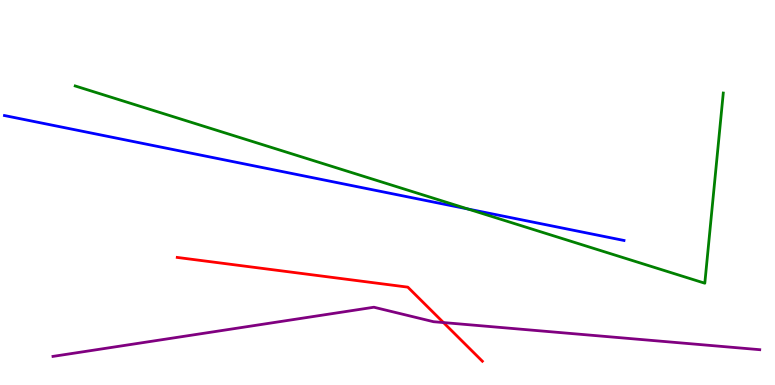[{'lines': ['blue', 'red'], 'intersections': []}, {'lines': ['green', 'red'], 'intersections': []}, {'lines': ['purple', 'red'], 'intersections': [{'x': 5.72, 'y': 1.62}]}, {'lines': ['blue', 'green'], 'intersections': [{'x': 6.04, 'y': 4.57}]}, {'lines': ['blue', 'purple'], 'intersections': []}, {'lines': ['green', 'purple'], 'intersections': []}]